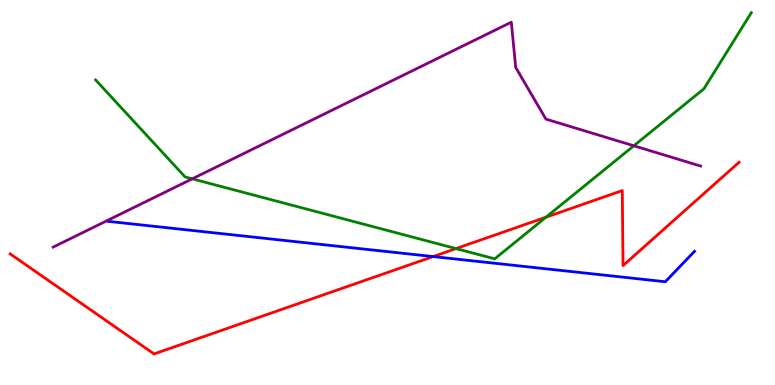[{'lines': ['blue', 'red'], 'intersections': [{'x': 5.59, 'y': 3.34}]}, {'lines': ['green', 'red'], 'intersections': [{'x': 5.88, 'y': 3.54}, {'x': 7.04, 'y': 4.36}]}, {'lines': ['purple', 'red'], 'intersections': []}, {'lines': ['blue', 'green'], 'intersections': []}, {'lines': ['blue', 'purple'], 'intersections': []}, {'lines': ['green', 'purple'], 'intersections': [{'x': 2.48, 'y': 5.36}, {'x': 8.18, 'y': 6.21}]}]